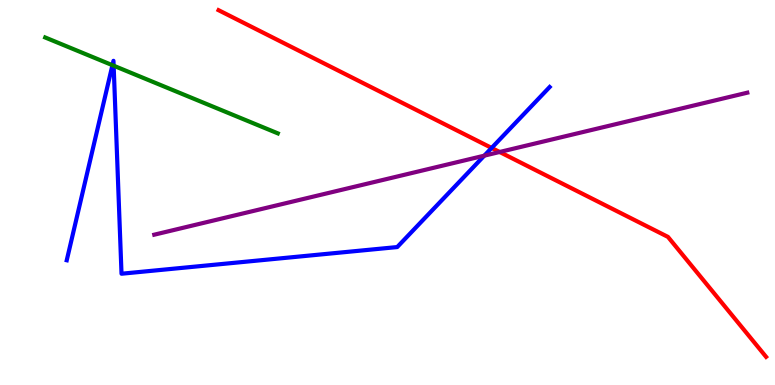[{'lines': ['blue', 'red'], 'intersections': [{'x': 6.34, 'y': 6.16}]}, {'lines': ['green', 'red'], 'intersections': []}, {'lines': ['purple', 'red'], 'intersections': [{'x': 6.45, 'y': 6.05}]}, {'lines': ['blue', 'green'], 'intersections': [{'x': 1.45, 'y': 8.31}, {'x': 1.47, 'y': 8.29}]}, {'lines': ['blue', 'purple'], 'intersections': [{'x': 6.25, 'y': 5.96}]}, {'lines': ['green', 'purple'], 'intersections': []}]